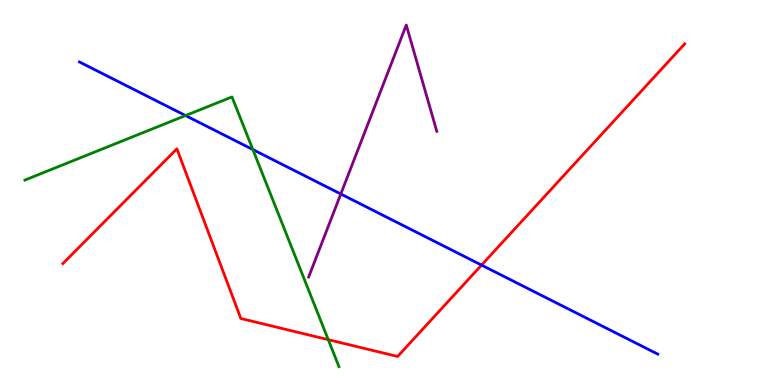[{'lines': ['blue', 'red'], 'intersections': [{'x': 6.21, 'y': 3.11}]}, {'lines': ['green', 'red'], 'intersections': [{'x': 4.24, 'y': 1.18}]}, {'lines': ['purple', 'red'], 'intersections': []}, {'lines': ['blue', 'green'], 'intersections': [{'x': 2.39, 'y': 7.0}, {'x': 3.26, 'y': 6.12}]}, {'lines': ['blue', 'purple'], 'intersections': [{'x': 4.4, 'y': 4.96}]}, {'lines': ['green', 'purple'], 'intersections': []}]